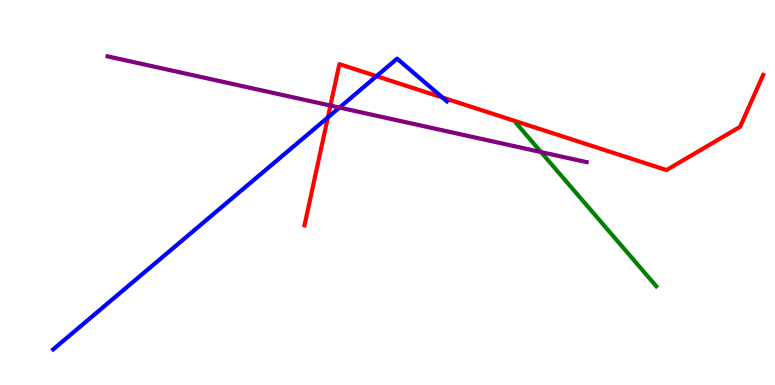[{'lines': ['blue', 'red'], 'intersections': [{'x': 4.23, 'y': 6.95}, {'x': 4.86, 'y': 8.02}, {'x': 5.71, 'y': 7.47}]}, {'lines': ['green', 'red'], 'intersections': []}, {'lines': ['purple', 'red'], 'intersections': [{'x': 4.26, 'y': 7.26}]}, {'lines': ['blue', 'green'], 'intersections': []}, {'lines': ['blue', 'purple'], 'intersections': [{'x': 4.38, 'y': 7.21}]}, {'lines': ['green', 'purple'], 'intersections': [{'x': 6.98, 'y': 6.05}]}]